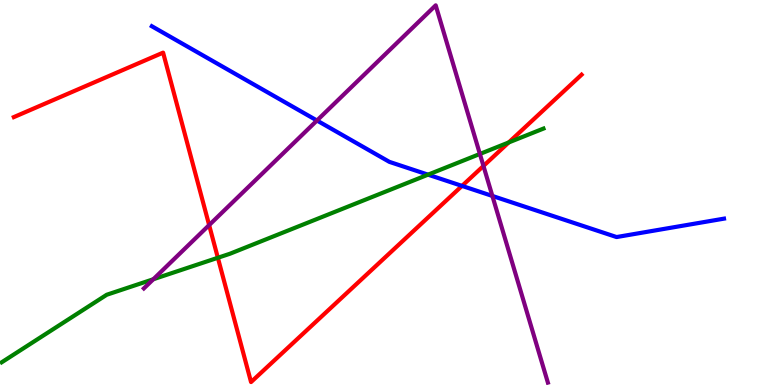[{'lines': ['blue', 'red'], 'intersections': [{'x': 5.96, 'y': 5.17}]}, {'lines': ['green', 'red'], 'intersections': [{'x': 2.81, 'y': 3.3}, {'x': 6.56, 'y': 6.3}]}, {'lines': ['purple', 'red'], 'intersections': [{'x': 2.7, 'y': 4.15}, {'x': 6.24, 'y': 5.69}]}, {'lines': ['blue', 'green'], 'intersections': [{'x': 5.52, 'y': 5.46}]}, {'lines': ['blue', 'purple'], 'intersections': [{'x': 4.09, 'y': 6.87}, {'x': 6.35, 'y': 4.91}]}, {'lines': ['green', 'purple'], 'intersections': [{'x': 1.98, 'y': 2.75}, {'x': 6.19, 'y': 6.0}]}]